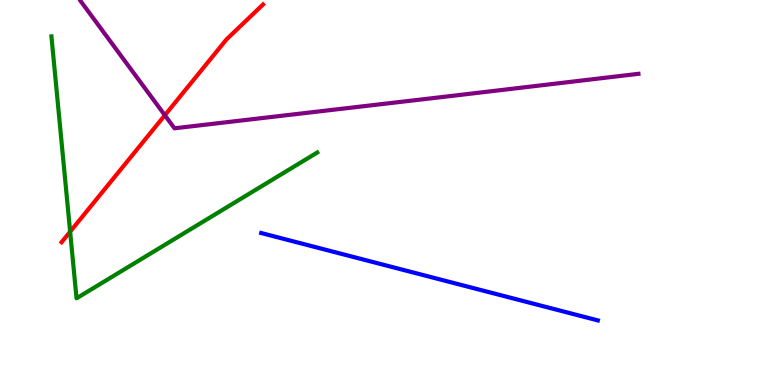[{'lines': ['blue', 'red'], 'intersections': []}, {'lines': ['green', 'red'], 'intersections': [{'x': 0.905, 'y': 3.98}]}, {'lines': ['purple', 'red'], 'intersections': [{'x': 2.13, 'y': 7.01}]}, {'lines': ['blue', 'green'], 'intersections': []}, {'lines': ['blue', 'purple'], 'intersections': []}, {'lines': ['green', 'purple'], 'intersections': []}]